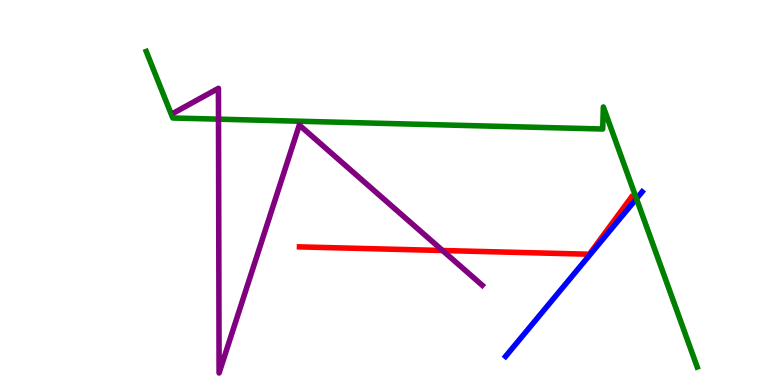[{'lines': ['blue', 'red'], 'intersections': []}, {'lines': ['green', 'red'], 'intersections': []}, {'lines': ['purple', 'red'], 'intersections': [{'x': 5.71, 'y': 3.49}]}, {'lines': ['blue', 'green'], 'intersections': [{'x': 8.21, 'y': 4.84}]}, {'lines': ['blue', 'purple'], 'intersections': []}, {'lines': ['green', 'purple'], 'intersections': [{'x': 2.82, 'y': 6.9}]}]